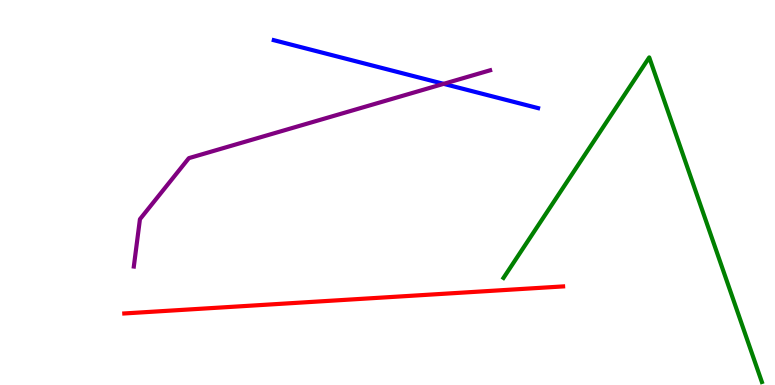[{'lines': ['blue', 'red'], 'intersections': []}, {'lines': ['green', 'red'], 'intersections': []}, {'lines': ['purple', 'red'], 'intersections': []}, {'lines': ['blue', 'green'], 'intersections': []}, {'lines': ['blue', 'purple'], 'intersections': [{'x': 5.72, 'y': 7.82}]}, {'lines': ['green', 'purple'], 'intersections': []}]